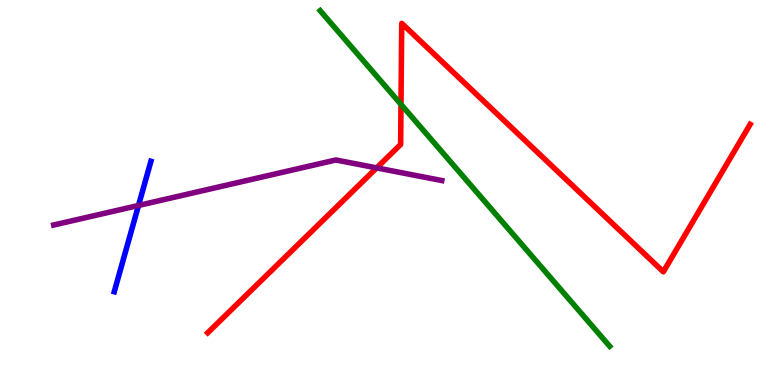[{'lines': ['blue', 'red'], 'intersections': []}, {'lines': ['green', 'red'], 'intersections': [{'x': 5.17, 'y': 7.29}]}, {'lines': ['purple', 'red'], 'intersections': [{'x': 4.86, 'y': 5.64}]}, {'lines': ['blue', 'green'], 'intersections': []}, {'lines': ['blue', 'purple'], 'intersections': [{'x': 1.79, 'y': 4.66}]}, {'lines': ['green', 'purple'], 'intersections': []}]